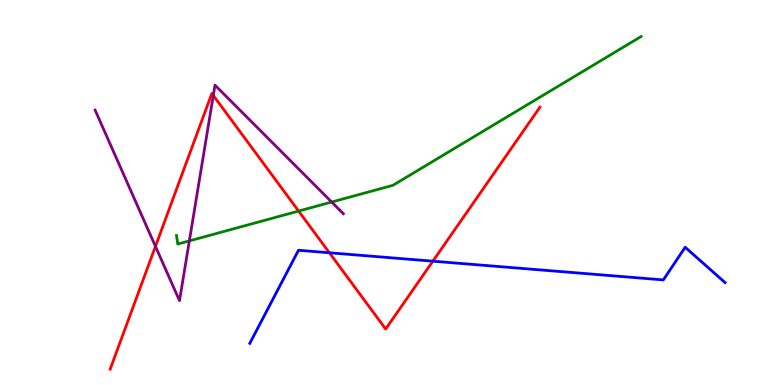[{'lines': ['blue', 'red'], 'intersections': [{'x': 4.25, 'y': 3.43}, {'x': 5.59, 'y': 3.22}]}, {'lines': ['green', 'red'], 'intersections': [{'x': 3.85, 'y': 4.52}]}, {'lines': ['purple', 'red'], 'intersections': [{'x': 2.01, 'y': 3.6}, {'x': 2.75, 'y': 7.52}]}, {'lines': ['blue', 'green'], 'intersections': []}, {'lines': ['blue', 'purple'], 'intersections': []}, {'lines': ['green', 'purple'], 'intersections': [{'x': 2.44, 'y': 3.74}, {'x': 4.28, 'y': 4.75}]}]